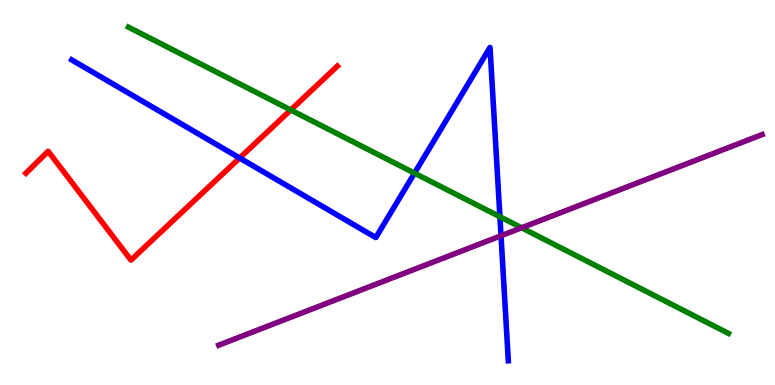[{'lines': ['blue', 'red'], 'intersections': [{'x': 3.09, 'y': 5.9}]}, {'lines': ['green', 'red'], 'intersections': [{'x': 3.75, 'y': 7.14}]}, {'lines': ['purple', 'red'], 'intersections': []}, {'lines': ['blue', 'green'], 'intersections': [{'x': 5.35, 'y': 5.5}, {'x': 6.45, 'y': 4.37}]}, {'lines': ['blue', 'purple'], 'intersections': [{'x': 6.46, 'y': 3.88}]}, {'lines': ['green', 'purple'], 'intersections': [{'x': 6.73, 'y': 4.08}]}]